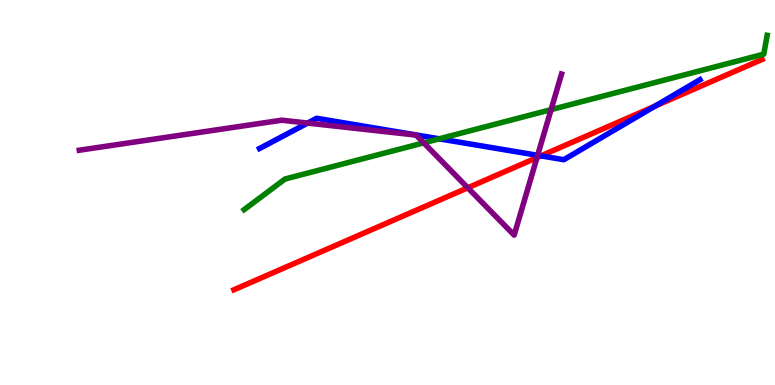[{'lines': ['blue', 'red'], 'intersections': [{'x': 6.98, 'y': 5.95}, {'x': 8.45, 'y': 7.24}]}, {'lines': ['green', 'red'], 'intersections': []}, {'lines': ['purple', 'red'], 'intersections': [{'x': 6.04, 'y': 5.12}, {'x': 6.93, 'y': 5.91}]}, {'lines': ['blue', 'green'], 'intersections': [{'x': 5.67, 'y': 6.39}]}, {'lines': ['blue', 'purple'], 'intersections': [{'x': 3.97, 'y': 6.8}, {'x': 6.94, 'y': 5.97}]}, {'lines': ['green', 'purple'], 'intersections': [{'x': 5.47, 'y': 6.29}, {'x': 7.11, 'y': 7.15}]}]